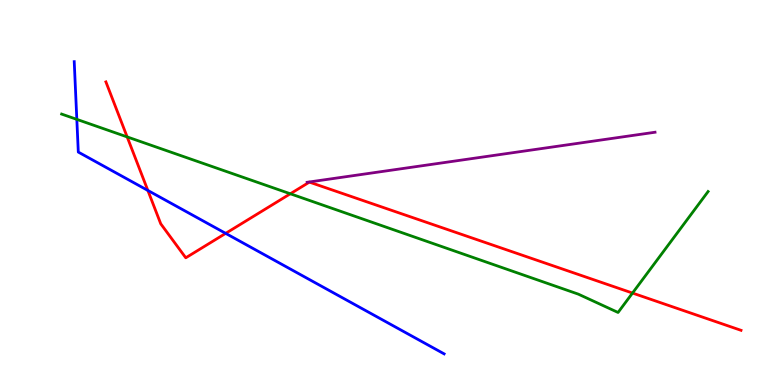[{'lines': ['blue', 'red'], 'intersections': [{'x': 1.91, 'y': 5.05}, {'x': 2.91, 'y': 3.94}]}, {'lines': ['green', 'red'], 'intersections': [{'x': 1.64, 'y': 6.44}, {'x': 3.75, 'y': 4.97}, {'x': 8.16, 'y': 2.39}]}, {'lines': ['purple', 'red'], 'intersections': []}, {'lines': ['blue', 'green'], 'intersections': [{'x': 0.991, 'y': 6.9}]}, {'lines': ['blue', 'purple'], 'intersections': []}, {'lines': ['green', 'purple'], 'intersections': []}]